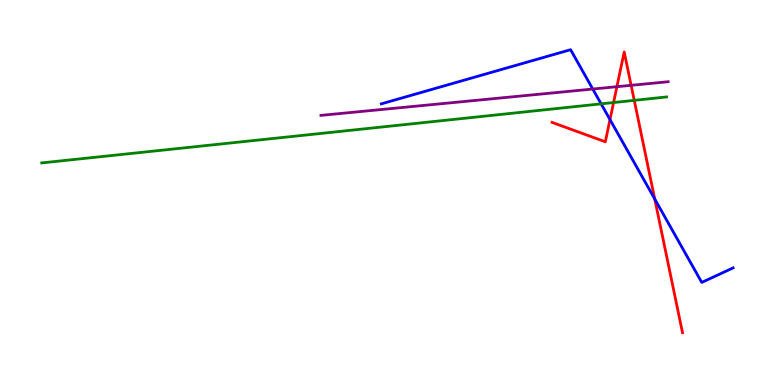[{'lines': ['blue', 'red'], 'intersections': [{'x': 7.87, 'y': 6.89}, {'x': 8.45, 'y': 4.83}]}, {'lines': ['green', 'red'], 'intersections': [{'x': 7.92, 'y': 7.34}, {'x': 8.18, 'y': 7.39}]}, {'lines': ['purple', 'red'], 'intersections': [{'x': 7.96, 'y': 7.75}, {'x': 8.14, 'y': 7.78}]}, {'lines': ['blue', 'green'], 'intersections': [{'x': 7.76, 'y': 7.3}]}, {'lines': ['blue', 'purple'], 'intersections': [{'x': 7.65, 'y': 7.69}]}, {'lines': ['green', 'purple'], 'intersections': []}]